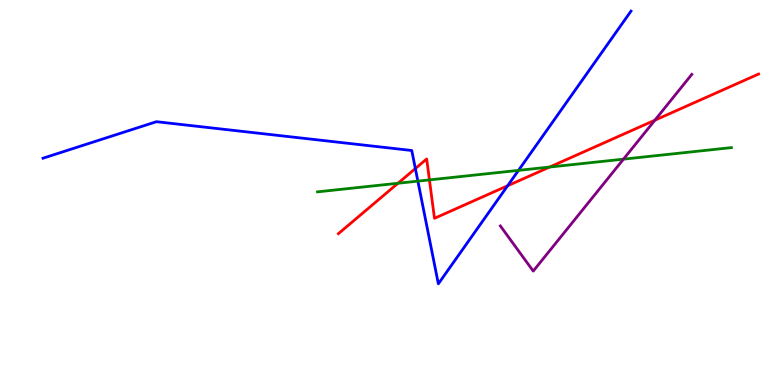[{'lines': ['blue', 'red'], 'intersections': [{'x': 5.36, 'y': 5.62}, {'x': 6.55, 'y': 5.18}]}, {'lines': ['green', 'red'], 'intersections': [{'x': 5.14, 'y': 5.24}, {'x': 5.54, 'y': 5.33}, {'x': 7.09, 'y': 5.66}]}, {'lines': ['purple', 'red'], 'intersections': [{'x': 8.45, 'y': 6.88}]}, {'lines': ['blue', 'green'], 'intersections': [{'x': 5.39, 'y': 5.3}, {'x': 6.69, 'y': 5.57}]}, {'lines': ['blue', 'purple'], 'intersections': []}, {'lines': ['green', 'purple'], 'intersections': [{'x': 8.04, 'y': 5.87}]}]